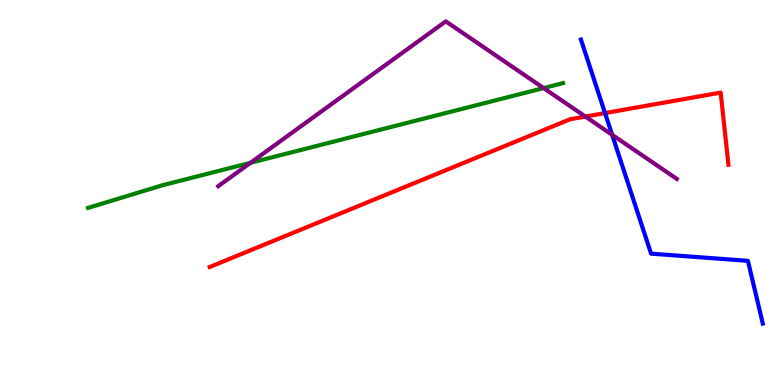[{'lines': ['blue', 'red'], 'intersections': [{'x': 7.81, 'y': 7.06}]}, {'lines': ['green', 'red'], 'intersections': []}, {'lines': ['purple', 'red'], 'intersections': [{'x': 7.55, 'y': 6.97}]}, {'lines': ['blue', 'green'], 'intersections': []}, {'lines': ['blue', 'purple'], 'intersections': [{'x': 7.9, 'y': 6.5}]}, {'lines': ['green', 'purple'], 'intersections': [{'x': 3.23, 'y': 5.77}, {'x': 7.01, 'y': 7.71}]}]